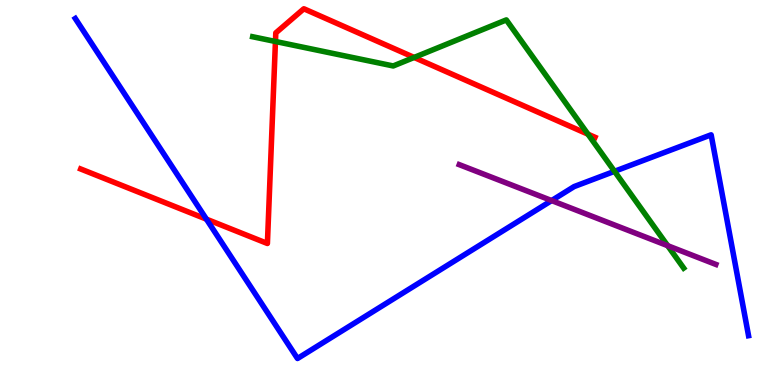[{'lines': ['blue', 'red'], 'intersections': [{'x': 2.66, 'y': 4.31}]}, {'lines': ['green', 'red'], 'intersections': [{'x': 3.55, 'y': 8.92}, {'x': 5.34, 'y': 8.51}, {'x': 7.59, 'y': 6.51}]}, {'lines': ['purple', 'red'], 'intersections': []}, {'lines': ['blue', 'green'], 'intersections': [{'x': 7.93, 'y': 5.55}]}, {'lines': ['blue', 'purple'], 'intersections': [{'x': 7.12, 'y': 4.79}]}, {'lines': ['green', 'purple'], 'intersections': [{'x': 8.61, 'y': 3.62}]}]